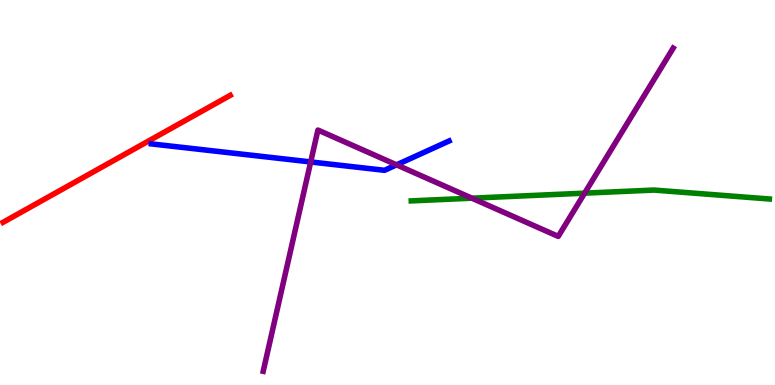[{'lines': ['blue', 'red'], 'intersections': []}, {'lines': ['green', 'red'], 'intersections': []}, {'lines': ['purple', 'red'], 'intersections': []}, {'lines': ['blue', 'green'], 'intersections': []}, {'lines': ['blue', 'purple'], 'intersections': [{'x': 4.01, 'y': 5.79}, {'x': 5.12, 'y': 5.72}]}, {'lines': ['green', 'purple'], 'intersections': [{'x': 6.09, 'y': 4.85}, {'x': 7.54, 'y': 4.98}]}]